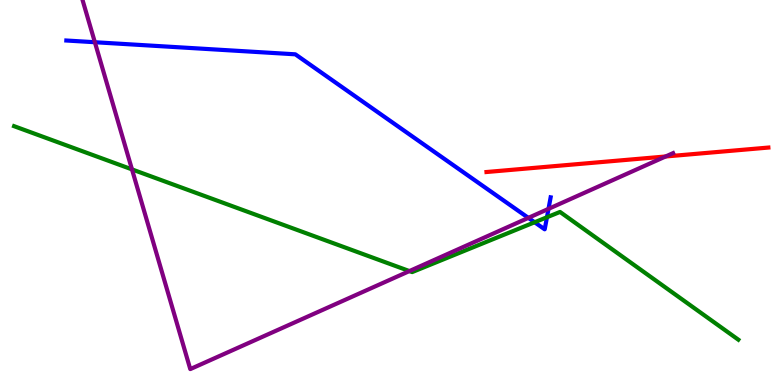[{'lines': ['blue', 'red'], 'intersections': []}, {'lines': ['green', 'red'], 'intersections': []}, {'lines': ['purple', 'red'], 'intersections': [{'x': 8.59, 'y': 5.94}]}, {'lines': ['blue', 'green'], 'intersections': [{'x': 6.9, 'y': 4.23}, {'x': 7.06, 'y': 4.36}]}, {'lines': ['blue', 'purple'], 'intersections': [{'x': 1.22, 'y': 8.9}, {'x': 6.82, 'y': 4.34}, {'x': 7.08, 'y': 4.58}]}, {'lines': ['green', 'purple'], 'intersections': [{'x': 1.7, 'y': 5.6}, {'x': 5.28, 'y': 2.96}]}]